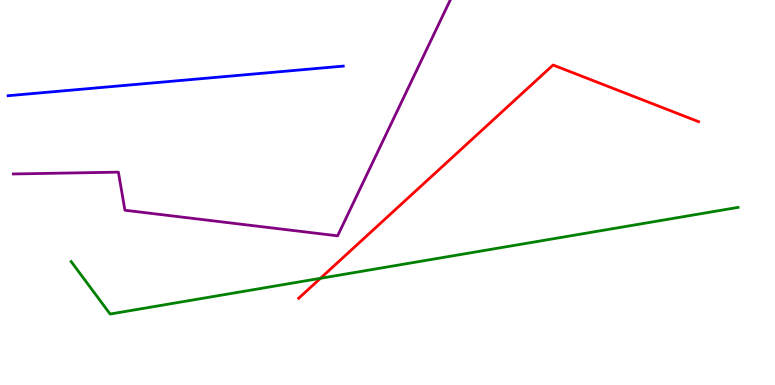[{'lines': ['blue', 'red'], 'intersections': []}, {'lines': ['green', 'red'], 'intersections': [{'x': 4.13, 'y': 2.77}]}, {'lines': ['purple', 'red'], 'intersections': []}, {'lines': ['blue', 'green'], 'intersections': []}, {'lines': ['blue', 'purple'], 'intersections': []}, {'lines': ['green', 'purple'], 'intersections': []}]